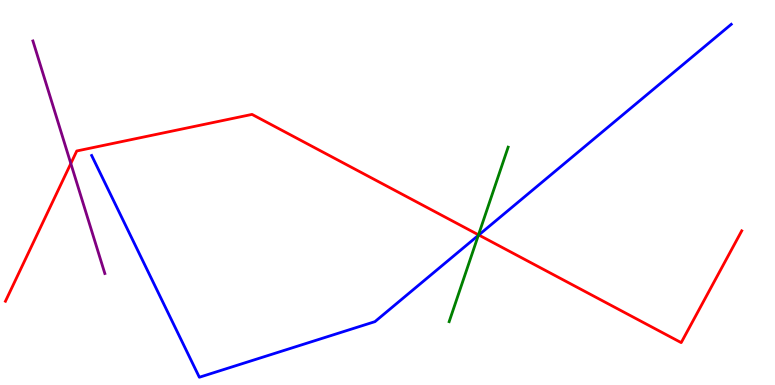[{'lines': ['blue', 'red'], 'intersections': [{'x': 6.18, 'y': 3.9}]}, {'lines': ['green', 'red'], 'intersections': [{'x': 6.17, 'y': 3.9}]}, {'lines': ['purple', 'red'], 'intersections': [{'x': 0.914, 'y': 5.75}]}, {'lines': ['blue', 'green'], 'intersections': [{'x': 6.17, 'y': 3.89}]}, {'lines': ['blue', 'purple'], 'intersections': []}, {'lines': ['green', 'purple'], 'intersections': []}]